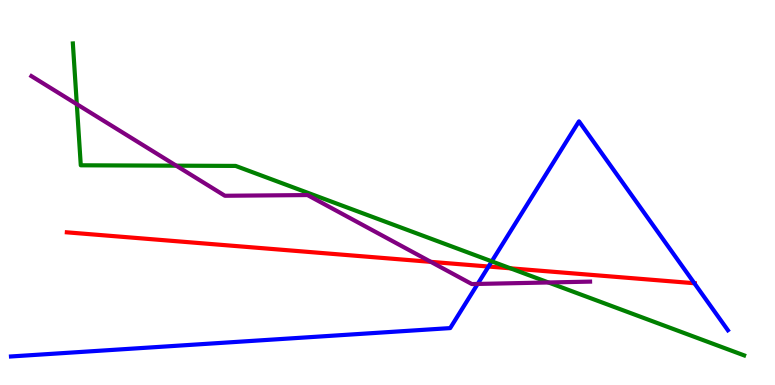[{'lines': ['blue', 'red'], 'intersections': [{'x': 6.3, 'y': 3.08}, {'x': 8.96, 'y': 2.64}]}, {'lines': ['green', 'red'], 'intersections': [{'x': 6.59, 'y': 3.03}]}, {'lines': ['purple', 'red'], 'intersections': [{'x': 5.56, 'y': 3.2}]}, {'lines': ['blue', 'green'], 'intersections': [{'x': 6.35, 'y': 3.21}]}, {'lines': ['blue', 'purple'], 'intersections': [{'x': 6.16, 'y': 2.63}]}, {'lines': ['green', 'purple'], 'intersections': [{'x': 0.991, 'y': 7.29}, {'x': 2.27, 'y': 5.7}, {'x': 7.08, 'y': 2.66}]}]